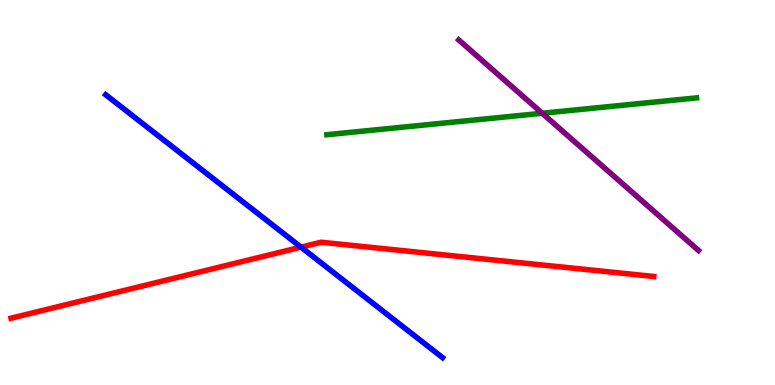[{'lines': ['blue', 'red'], 'intersections': [{'x': 3.88, 'y': 3.58}]}, {'lines': ['green', 'red'], 'intersections': []}, {'lines': ['purple', 'red'], 'intersections': []}, {'lines': ['blue', 'green'], 'intersections': []}, {'lines': ['blue', 'purple'], 'intersections': []}, {'lines': ['green', 'purple'], 'intersections': [{'x': 7.0, 'y': 7.06}]}]